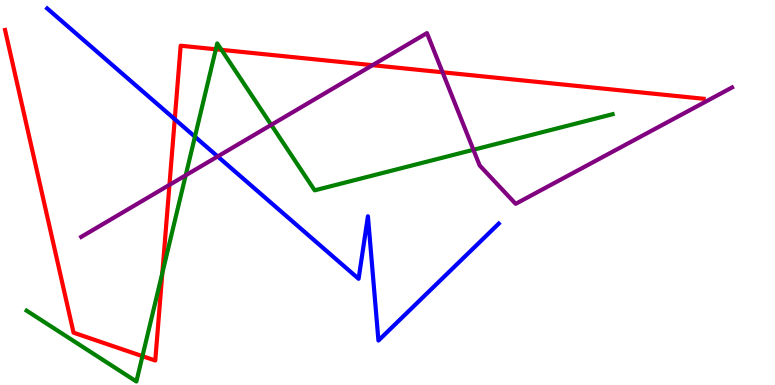[{'lines': ['blue', 'red'], 'intersections': [{'x': 2.25, 'y': 6.9}]}, {'lines': ['green', 'red'], 'intersections': [{'x': 1.84, 'y': 0.749}, {'x': 2.09, 'y': 2.91}, {'x': 2.78, 'y': 8.72}, {'x': 2.86, 'y': 8.7}]}, {'lines': ['purple', 'red'], 'intersections': [{'x': 2.19, 'y': 5.2}, {'x': 4.81, 'y': 8.31}, {'x': 5.71, 'y': 8.12}]}, {'lines': ['blue', 'green'], 'intersections': [{'x': 2.52, 'y': 6.45}]}, {'lines': ['blue', 'purple'], 'intersections': [{'x': 2.81, 'y': 5.94}]}, {'lines': ['green', 'purple'], 'intersections': [{'x': 2.4, 'y': 5.45}, {'x': 3.5, 'y': 6.76}, {'x': 6.11, 'y': 6.11}]}]